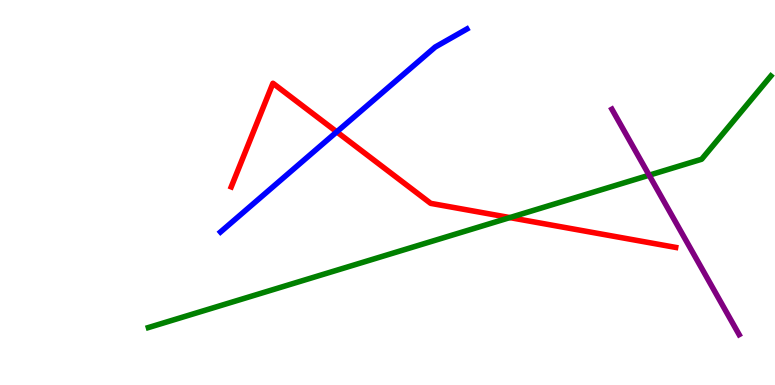[{'lines': ['blue', 'red'], 'intersections': [{'x': 4.35, 'y': 6.58}]}, {'lines': ['green', 'red'], 'intersections': [{'x': 6.58, 'y': 4.35}]}, {'lines': ['purple', 'red'], 'intersections': []}, {'lines': ['blue', 'green'], 'intersections': []}, {'lines': ['blue', 'purple'], 'intersections': []}, {'lines': ['green', 'purple'], 'intersections': [{'x': 8.38, 'y': 5.45}]}]